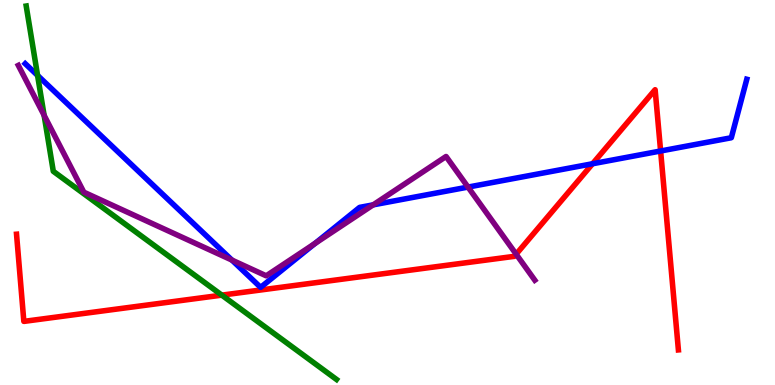[{'lines': ['blue', 'red'], 'intersections': [{'x': 7.65, 'y': 5.75}, {'x': 8.52, 'y': 6.08}]}, {'lines': ['green', 'red'], 'intersections': [{'x': 2.86, 'y': 2.33}]}, {'lines': ['purple', 'red'], 'intersections': [{'x': 6.66, 'y': 3.4}]}, {'lines': ['blue', 'green'], 'intersections': [{'x': 0.485, 'y': 8.04}]}, {'lines': ['blue', 'purple'], 'intersections': [{'x': 2.99, 'y': 3.24}, {'x': 4.06, 'y': 3.68}, {'x': 4.82, 'y': 4.68}, {'x': 6.04, 'y': 5.14}]}, {'lines': ['green', 'purple'], 'intersections': [{'x': 0.569, 'y': 7.0}]}]